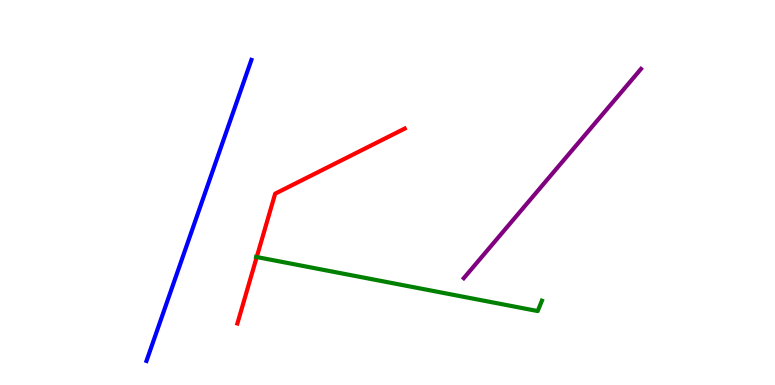[{'lines': ['blue', 'red'], 'intersections': []}, {'lines': ['green', 'red'], 'intersections': [{'x': 3.31, 'y': 3.32}]}, {'lines': ['purple', 'red'], 'intersections': []}, {'lines': ['blue', 'green'], 'intersections': []}, {'lines': ['blue', 'purple'], 'intersections': []}, {'lines': ['green', 'purple'], 'intersections': []}]